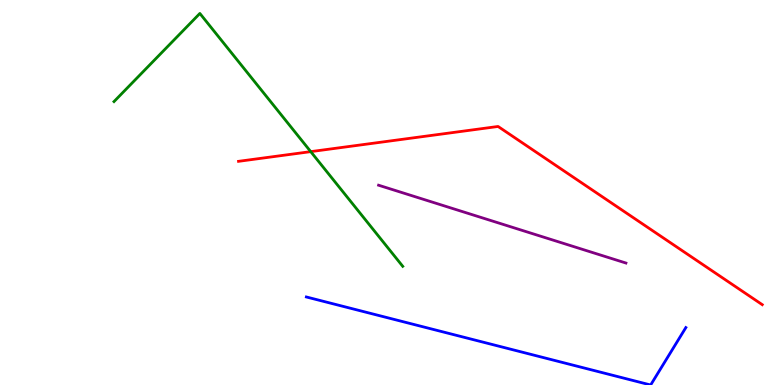[{'lines': ['blue', 'red'], 'intersections': []}, {'lines': ['green', 'red'], 'intersections': [{'x': 4.01, 'y': 6.06}]}, {'lines': ['purple', 'red'], 'intersections': []}, {'lines': ['blue', 'green'], 'intersections': []}, {'lines': ['blue', 'purple'], 'intersections': []}, {'lines': ['green', 'purple'], 'intersections': []}]